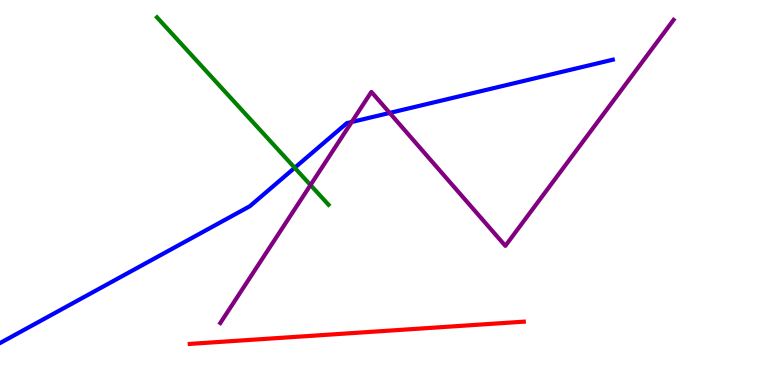[{'lines': ['blue', 'red'], 'intersections': []}, {'lines': ['green', 'red'], 'intersections': []}, {'lines': ['purple', 'red'], 'intersections': []}, {'lines': ['blue', 'green'], 'intersections': [{'x': 3.8, 'y': 5.64}]}, {'lines': ['blue', 'purple'], 'intersections': [{'x': 4.54, 'y': 6.83}, {'x': 5.03, 'y': 7.07}]}, {'lines': ['green', 'purple'], 'intersections': [{'x': 4.01, 'y': 5.19}]}]